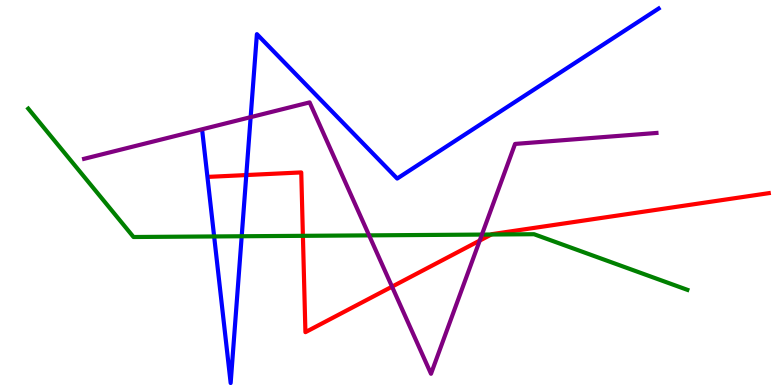[{'lines': ['blue', 'red'], 'intersections': [{'x': 3.18, 'y': 5.45}]}, {'lines': ['green', 'red'], 'intersections': [{'x': 3.91, 'y': 3.87}, {'x': 6.34, 'y': 3.91}]}, {'lines': ['purple', 'red'], 'intersections': [{'x': 5.06, 'y': 2.55}, {'x': 6.19, 'y': 3.75}]}, {'lines': ['blue', 'green'], 'intersections': [{'x': 2.76, 'y': 3.86}, {'x': 3.12, 'y': 3.86}]}, {'lines': ['blue', 'purple'], 'intersections': [{'x': 3.23, 'y': 6.96}]}, {'lines': ['green', 'purple'], 'intersections': [{'x': 4.76, 'y': 3.89}, {'x': 6.22, 'y': 3.91}]}]